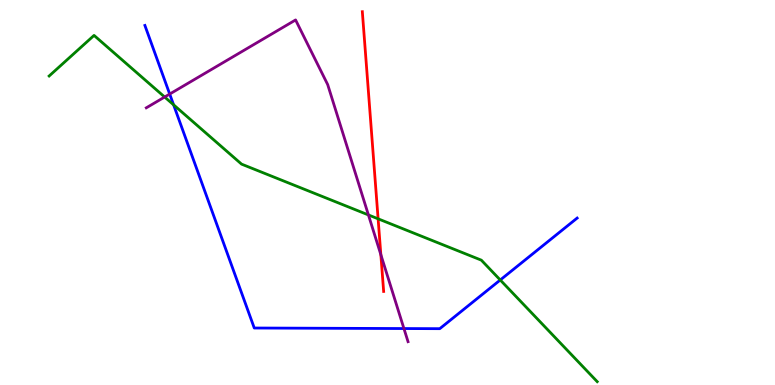[{'lines': ['blue', 'red'], 'intersections': []}, {'lines': ['green', 'red'], 'intersections': [{'x': 4.88, 'y': 4.32}]}, {'lines': ['purple', 'red'], 'intersections': [{'x': 4.91, 'y': 3.38}]}, {'lines': ['blue', 'green'], 'intersections': [{'x': 2.24, 'y': 7.28}, {'x': 6.45, 'y': 2.73}]}, {'lines': ['blue', 'purple'], 'intersections': [{'x': 2.19, 'y': 7.56}, {'x': 5.21, 'y': 1.47}]}, {'lines': ['green', 'purple'], 'intersections': [{'x': 2.12, 'y': 7.48}, {'x': 4.75, 'y': 4.42}]}]